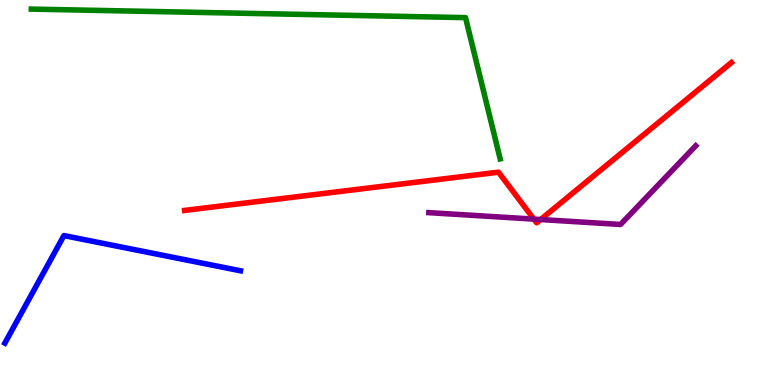[{'lines': ['blue', 'red'], 'intersections': []}, {'lines': ['green', 'red'], 'intersections': []}, {'lines': ['purple', 'red'], 'intersections': [{'x': 6.89, 'y': 4.31}, {'x': 6.98, 'y': 4.3}]}, {'lines': ['blue', 'green'], 'intersections': []}, {'lines': ['blue', 'purple'], 'intersections': []}, {'lines': ['green', 'purple'], 'intersections': []}]